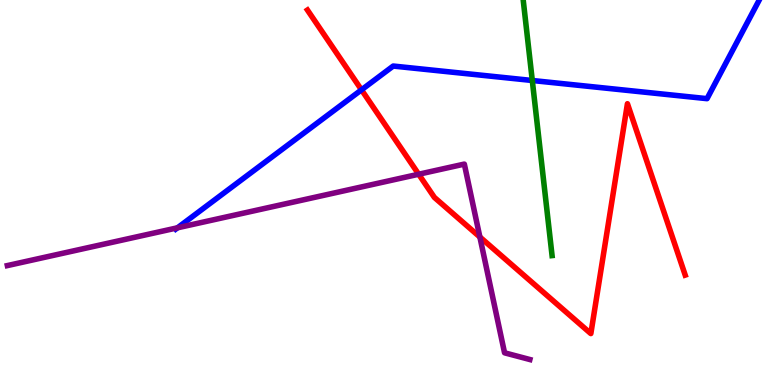[{'lines': ['blue', 'red'], 'intersections': [{'x': 4.66, 'y': 7.67}]}, {'lines': ['green', 'red'], 'intersections': []}, {'lines': ['purple', 'red'], 'intersections': [{'x': 5.4, 'y': 5.47}, {'x': 6.19, 'y': 3.84}]}, {'lines': ['blue', 'green'], 'intersections': [{'x': 6.87, 'y': 7.91}]}, {'lines': ['blue', 'purple'], 'intersections': [{'x': 2.29, 'y': 4.08}]}, {'lines': ['green', 'purple'], 'intersections': []}]